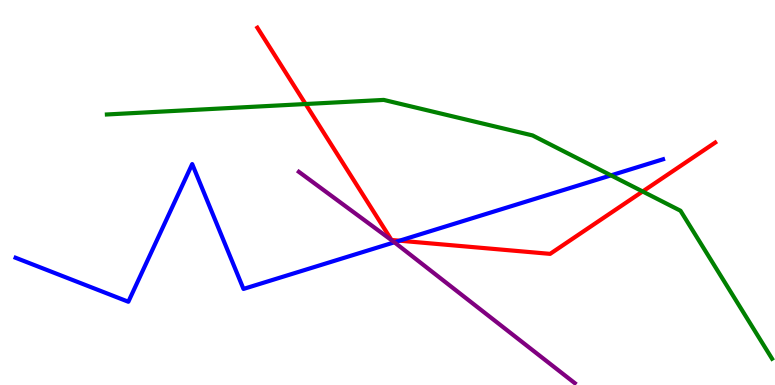[{'lines': ['blue', 'red'], 'intersections': [{'x': 5.16, 'y': 3.75}]}, {'lines': ['green', 'red'], 'intersections': [{'x': 3.94, 'y': 7.3}, {'x': 8.29, 'y': 5.03}]}, {'lines': ['purple', 'red'], 'intersections': []}, {'lines': ['blue', 'green'], 'intersections': [{'x': 7.88, 'y': 5.45}]}, {'lines': ['blue', 'purple'], 'intersections': [{'x': 5.09, 'y': 3.71}]}, {'lines': ['green', 'purple'], 'intersections': []}]